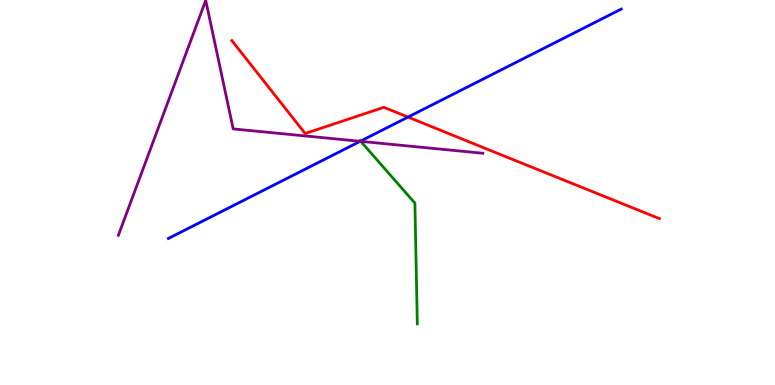[{'lines': ['blue', 'red'], 'intersections': [{'x': 5.26, 'y': 6.96}]}, {'lines': ['green', 'red'], 'intersections': []}, {'lines': ['purple', 'red'], 'intersections': []}, {'lines': ['blue', 'green'], 'intersections': [{'x': 4.65, 'y': 6.33}]}, {'lines': ['blue', 'purple'], 'intersections': [{'x': 4.65, 'y': 6.33}]}, {'lines': ['green', 'purple'], 'intersections': [{'x': 4.65, 'y': 6.33}]}]